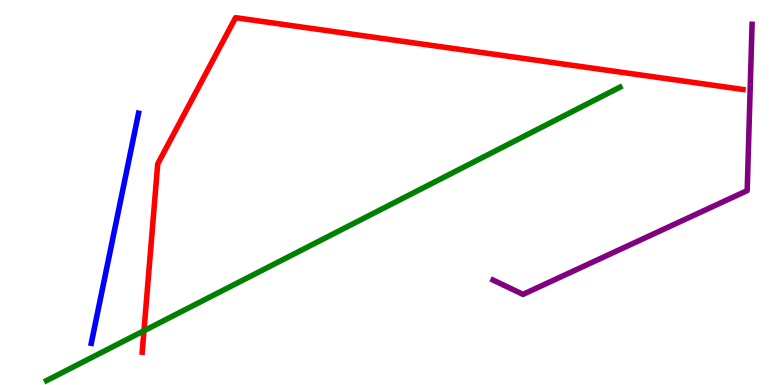[{'lines': ['blue', 'red'], 'intersections': []}, {'lines': ['green', 'red'], 'intersections': [{'x': 1.86, 'y': 1.41}]}, {'lines': ['purple', 'red'], 'intersections': []}, {'lines': ['blue', 'green'], 'intersections': []}, {'lines': ['blue', 'purple'], 'intersections': []}, {'lines': ['green', 'purple'], 'intersections': []}]